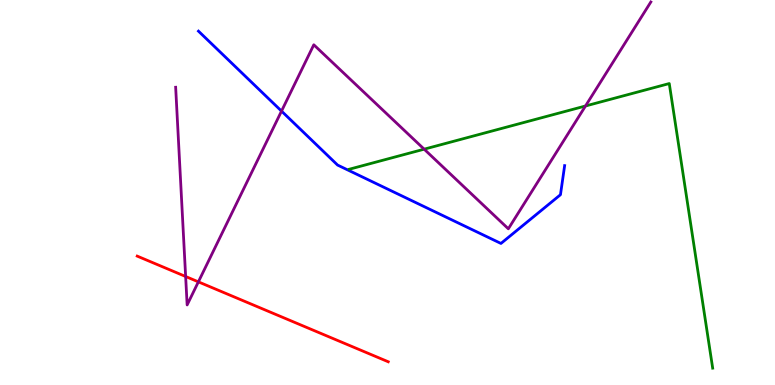[{'lines': ['blue', 'red'], 'intersections': []}, {'lines': ['green', 'red'], 'intersections': []}, {'lines': ['purple', 'red'], 'intersections': [{'x': 2.4, 'y': 2.82}, {'x': 2.56, 'y': 2.68}]}, {'lines': ['blue', 'green'], 'intersections': []}, {'lines': ['blue', 'purple'], 'intersections': [{'x': 3.63, 'y': 7.11}]}, {'lines': ['green', 'purple'], 'intersections': [{'x': 5.47, 'y': 6.13}, {'x': 7.55, 'y': 7.25}]}]